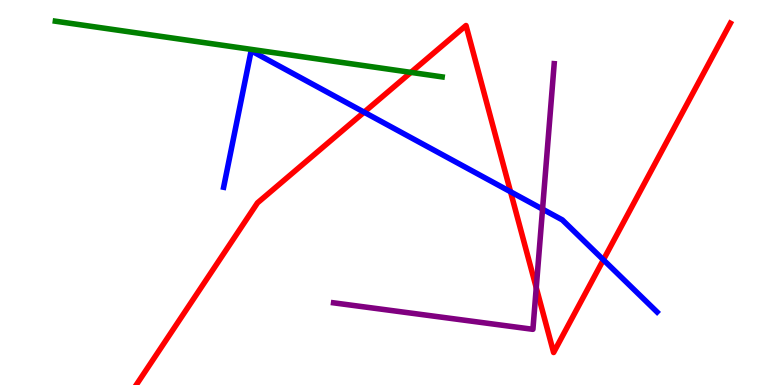[{'lines': ['blue', 'red'], 'intersections': [{'x': 4.7, 'y': 7.09}, {'x': 6.59, 'y': 5.02}, {'x': 7.79, 'y': 3.25}]}, {'lines': ['green', 'red'], 'intersections': [{'x': 5.3, 'y': 8.12}]}, {'lines': ['purple', 'red'], 'intersections': [{'x': 6.92, 'y': 2.53}]}, {'lines': ['blue', 'green'], 'intersections': []}, {'lines': ['blue', 'purple'], 'intersections': [{'x': 7.0, 'y': 4.57}]}, {'lines': ['green', 'purple'], 'intersections': []}]